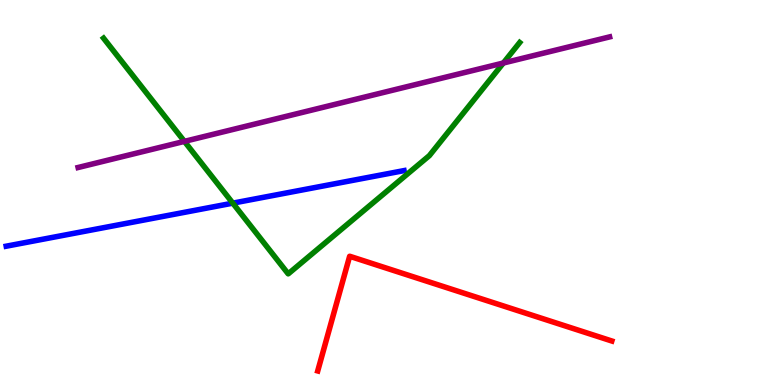[{'lines': ['blue', 'red'], 'intersections': []}, {'lines': ['green', 'red'], 'intersections': []}, {'lines': ['purple', 'red'], 'intersections': []}, {'lines': ['blue', 'green'], 'intersections': [{'x': 3.0, 'y': 4.72}]}, {'lines': ['blue', 'purple'], 'intersections': []}, {'lines': ['green', 'purple'], 'intersections': [{'x': 2.38, 'y': 6.33}, {'x': 6.49, 'y': 8.36}]}]